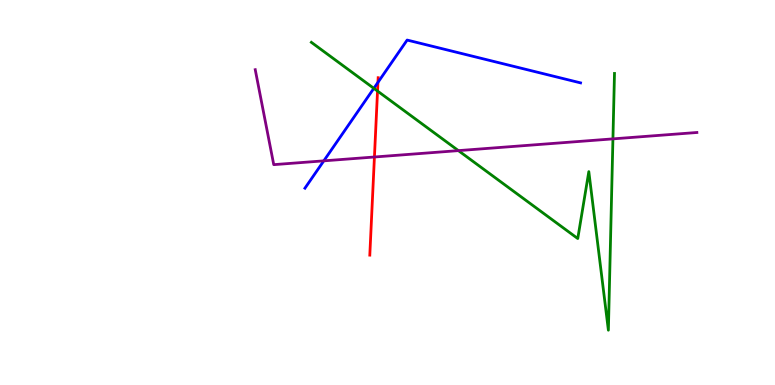[{'lines': ['blue', 'red'], 'intersections': [{'x': 4.88, 'y': 7.86}]}, {'lines': ['green', 'red'], 'intersections': [{'x': 4.87, 'y': 7.63}]}, {'lines': ['purple', 'red'], 'intersections': [{'x': 4.83, 'y': 5.92}]}, {'lines': ['blue', 'green'], 'intersections': [{'x': 4.82, 'y': 7.71}]}, {'lines': ['blue', 'purple'], 'intersections': [{'x': 4.18, 'y': 5.82}]}, {'lines': ['green', 'purple'], 'intersections': [{'x': 5.91, 'y': 6.09}, {'x': 7.91, 'y': 6.39}]}]